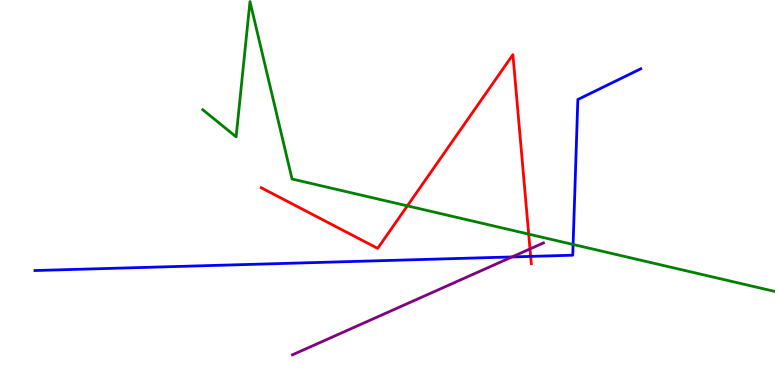[{'lines': ['blue', 'red'], 'intersections': [{'x': 6.85, 'y': 3.34}]}, {'lines': ['green', 'red'], 'intersections': [{'x': 5.26, 'y': 4.65}, {'x': 6.82, 'y': 3.92}]}, {'lines': ['purple', 'red'], 'intersections': [{'x': 6.84, 'y': 3.53}]}, {'lines': ['blue', 'green'], 'intersections': [{'x': 7.39, 'y': 3.65}]}, {'lines': ['blue', 'purple'], 'intersections': [{'x': 6.61, 'y': 3.33}]}, {'lines': ['green', 'purple'], 'intersections': []}]